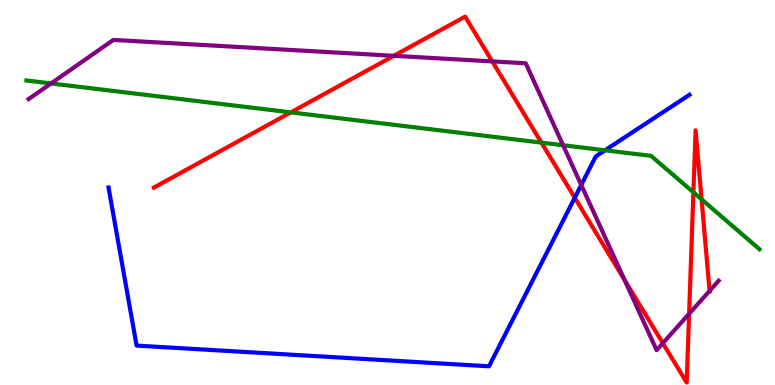[{'lines': ['blue', 'red'], 'intersections': [{'x': 7.42, 'y': 4.86}]}, {'lines': ['green', 'red'], 'intersections': [{'x': 3.75, 'y': 7.08}, {'x': 6.99, 'y': 6.3}, {'x': 8.95, 'y': 5.0}, {'x': 9.05, 'y': 4.82}]}, {'lines': ['purple', 'red'], 'intersections': [{'x': 5.08, 'y': 8.55}, {'x': 6.35, 'y': 8.41}, {'x': 8.06, 'y': 2.73}, {'x': 8.55, 'y': 1.09}, {'x': 8.89, 'y': 1.85}, {'x': 9.16, 'y': 2.44}]}, {'lines': ['blue', 'green'], 'intersections': [{'x': 7.81, 'y': 6.1}]}, {'lines': ['blue', 'purple'], 'intersections': [{'x': 7.5, 'y': 5.2}]}, {'lines': ['green', 'purple'], 'intersections': [{'x': 0.659, 'y': 7.83}, {'x': 7.27, 'y': 6.23}]}]